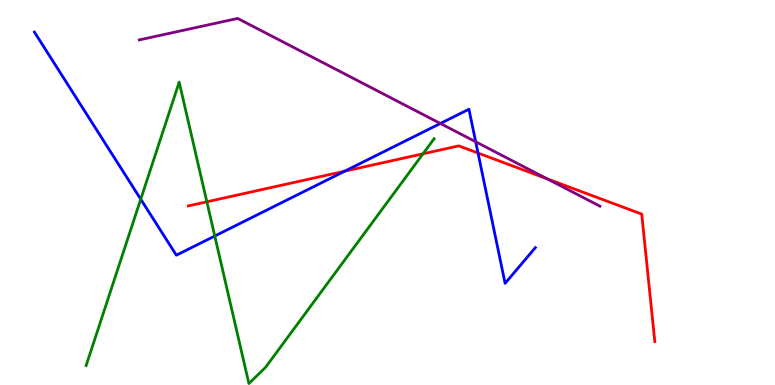[{'lines': ['blue', 'red'], 'intersections': [{'x': 4.45, 'y': 5.55}, {'x': 6.17, 'y': 6.02}]}, {'lines': ['green', 'red'], 'intersections': [{'x': 2.67, 'y': 4.76}, {'x': 5.46, 'y': 6.01}]}, {'lines': ['purple', 'red'], 'intersections': [{'x': 7.06, 'y': 5.35}]}, {'lines': ['blue', 'green'], 'intersections': [{'x': 1.82, 'y': 4.83}, {'x': 2.77, 'y': 3.87}]}, {'lines': ['blue', 'purple'], 'intersections': [{'x': 5.68, 'y': 6.79}, {'x': 6.14, 'y': 6.32}]}, {'lines': ['green', 'purple'], 'intersections': []}]